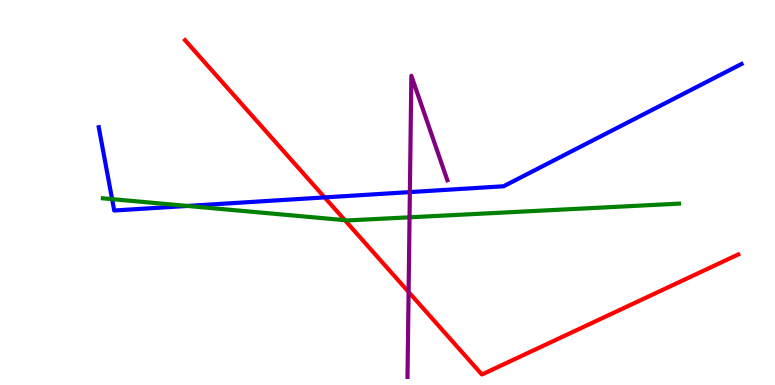[{'lines': ['blue', 'red'], 'intersections': [{'x': 4.19, 'y': 4.87}]}, {'lines': ['green', 'red'], 'intersections': [{'x': 4.45, 'y': 4.28}]}, {'lines': ['purple', 'red'], 'intersections': [{'x': 5.27, 'y': 2.42}]}, {'lines': ['blue', 'green'], 'intersections': [{'x': 1.45, 'y': 4.83}, {'x': 2.42, 'y': 4.65}]}, {'lines': ['blue', 'purple'], 'intersections': [{'x': 5.29, 'y': 5.01}]}, {'lines': ['green', 'purple'], 'intersections': [{'x': 5.28, 'y': 4.36}]}]